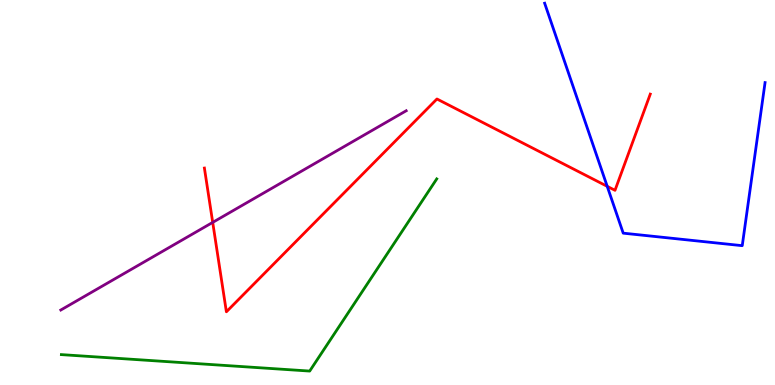[{'lines': ['blue', 'red'], 'intersections': [{'x': 7.84, 'y': 5.16}]}, {'lines': ['green', 'red'], 'intersections': []}, {'lines': ['purple', 'red'], 'intersections': [{'x': 2.74, 'y': 4.22}]}, {'lines': ['blue', 'green'], 'intersections': []}, {'lines': ['blue', 'purple'], 'intersections': []}, {'lines': ['green', 'purple'], 'intersections': []}]